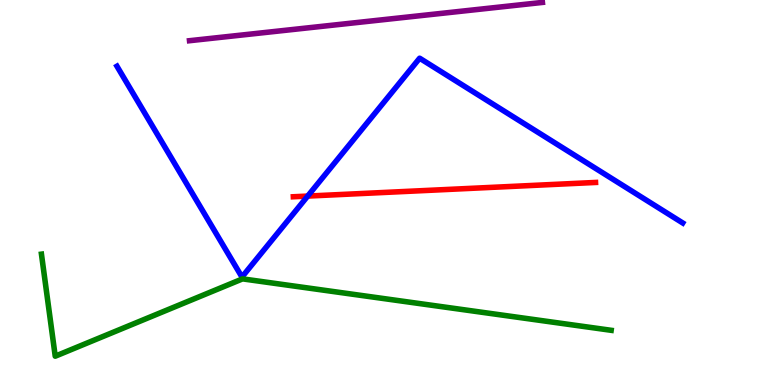[{'lines': ['blue', 'red'], 'intersections': [{'x': 3.97, 'y': 4.91}]}, {'lines': ['green', 'red'], 'intersections': []}, {'lines': ['purple', 'red'], 'intersections': []}, {'lines': ['blue', 'green'], 'intersections': []}, {'lines': ['blue', 'purple'], 'intersections': []}, {'lines': ['green', 'purple'], 'intersections': []}]